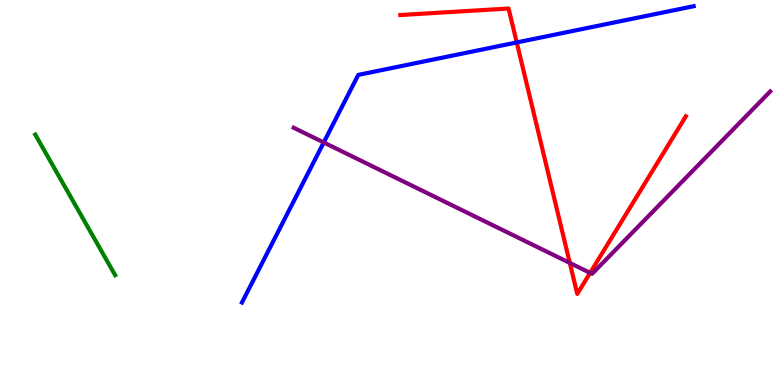[{'lines': ['blue', 'red'], 'intersections': [{'x': 6.67, 'y': 8.9}]}, {'lines': ['green', 'red'], 'intersections': []}, {'lines': ['purple', 'red'], 'intersections': [{'x': 7.35, 'y': 3.17}, {'x': 7.61, 'y': 2.91}]}, {'lines': ['blue', 'green'], 'intersections': []}, {'lines': ['blue', 'purple'], 'intersections': [{'x': 4.18, 'y': 6.3}]}, {'lines': ['green', 'purple'], 'intersections': []}]